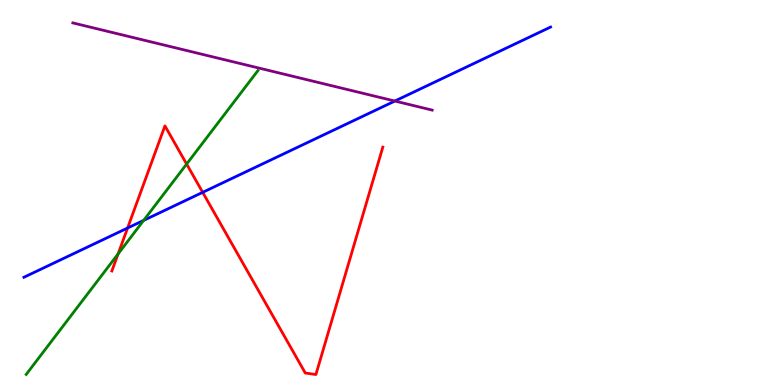[{'lines': ['blue', 'red'], 'intersections': [{'x': 1.65, 'y': 4.08}, {'x': 2.62, 'y': 5.0}]}, {'lines': ['green', 'red'], 'intersections': [{'x': 1.52, 'y': 3.41}, {'x': 2.41, 'y': 5.74}]}, {'lines': ['purple', 'red'], 'intersections': []}, {'lines': ['blue', 'green'], 'intersections': [{'x': 1.85, 'y': 4.28}]}, {'lines': ['blue', 'purple'], 'intersections': [{'x': 5.09, 'y': 7.38}]}, {'lines': ['green', 'purple'], 'intersections': []}]